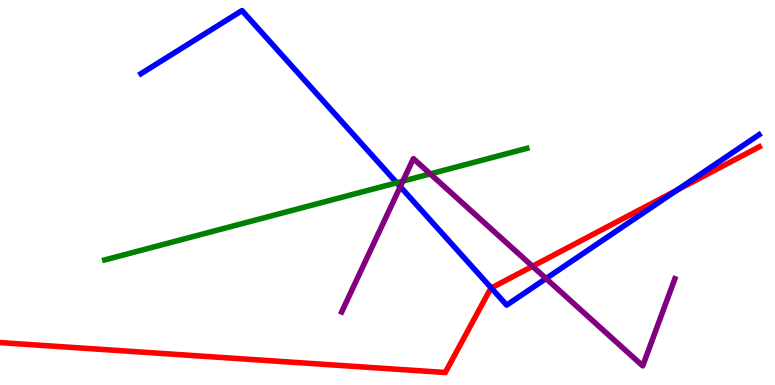[{'lines': ['blue', 'red'], 'intersections': [{'x': 6.34, 'y': 2.52}, {'x': 8.73, 'y': 5.06}]}, {'lines': ['green', 'red'], 'intersections': []}, {'lines': ['purple', 'red'], 'intersections': [{'x': 6.87, 'y': 3.08}]}, {'lines': ['blue', 'green'], 'intersections': [{'x': 5.12, 'y': 5.25}]}, {'lines': ['blue', 'purple'], 'intersections': [{'x': 5.16, 'y': 5.15}, {'x': 7.05, 'y': 2.77}]}, {'lines': ['green', 'purple'], 'intersections': [{'x': 5.2, 'y': 5.3}, {'x': 5.55, 'y': 5.48}]}]